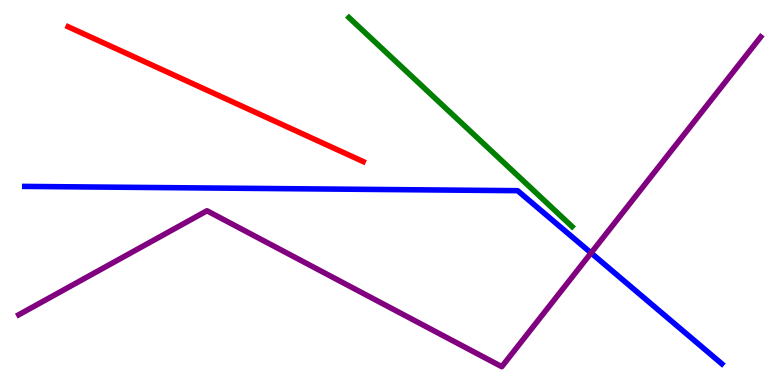[{'lines': ['blue', 'red'], 'intersections': []}, {'lines': ['green', 'red'], 'intersections': []}, {'lines': ['purple', 'red'], 'intersections': []}, {'lines': ['blue', 'green'], 'intersections': []}, {'lines': ['blue', 'purple'], 'intersections': [{'x': 7.63, 'y': 3.43}]}, {'lines': ['green', 'purple'], 'intersections': []}]